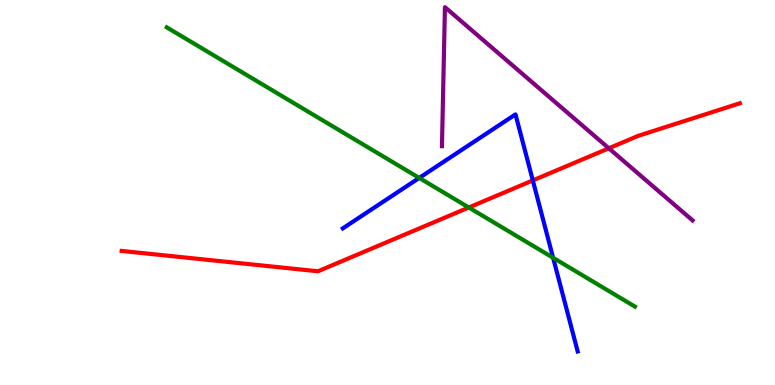[{'lines': ['blue', 'red'], 'intersections': [{'x': 6.88, 'y': 5.31}]}, {'lines': ['green', 'red'], 'intersections': [{'x': 6.05, 'y': 4.61}]}, {'lines': ['purple', 'red'], 'intersections': [{'x': 7.86, 'y': 6.15}]}, {'lines': ['blue', 'green'], 'intersections': [{'x': 5.41, 'y': 5.38}, {'x': 7.14, 'y': 3.3}]}, {'lines': ['blue', 'purple'], 'intersections': []}, {'lines': ['green', 'purple'], 'intersections': []}]